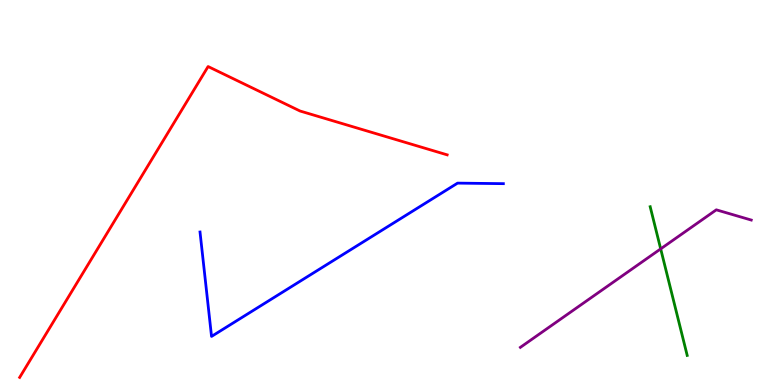[{'lines': ['blue', 'red'], 'intersections': []}, {'lines': ['green', 'red'], 'intersections': []}, {'lines': ['purple', 'red'], 'intersections': []}, {'lines': ['blue', 'green'], 'intersections': []}, {'lines': ['blue', 'purple'], 'intersections': []}, {'lines': ['green', 'purple'], 'intersections': [{'x': 8.52, 'y': 3.54}]}]